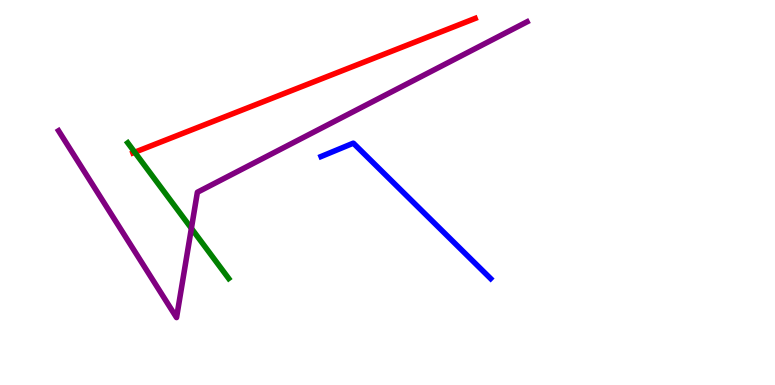[{'lines': ['blue', 'red'], 'intersections': []}, {'lines': ['green', 'red'], 'intersections': [{'x': 1.74, 'y': 6.05}]}, {'lines': ['purple', 'red'], 'intersections': []}, {'lines': ['blue', 'green'], 'intersections': []}, {'lines': ['blue', 'purple'], 'intersections': []}, {'lines': ['green', 'purple'], 'intersections': [{'x': 2.47, 'y': 4.07}]}]